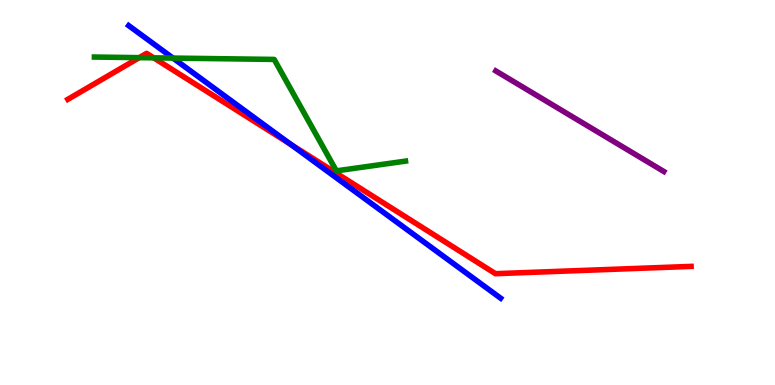[{'lines': ['blue', 'red'], 'intersections': [{'x': 3.75, 'y': 6.25}]}, {'lines': ['green', 'red'], 'intersections': [{'x': 1.8, 'y': 8.5}, {'x': 1.98, 'y': 8.5}]}, {'lines': ['purple', 'red'], 'intersections': []}, {'lines': ['blue', 'green'], 'intersections': [{'x': 2.23, 'y': 8.49}]}, {'lines': ['blue', 'purple'], 'intersections': []}, {'lines': ['green', 'purple'], 'intersections': []}]